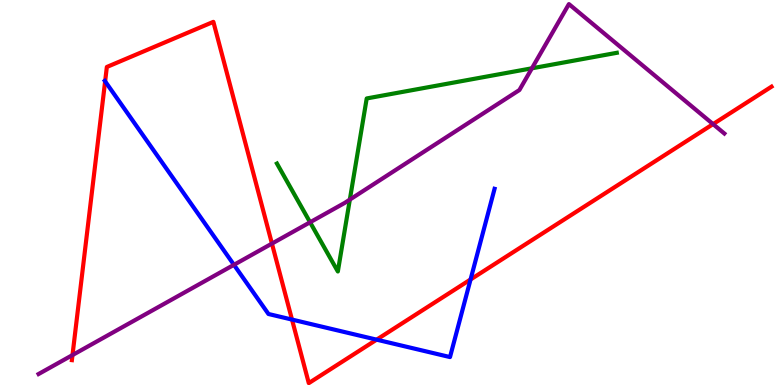[{'lines': ['blue', 'red'], 'intersections': [{'x': 1.36, 'y': 7.89}, {'x': 3.77, 'y': 1.7}, {'x': 4.86, 'y': 1.18}, {'x': 6.07, 'y': 2.74}]}, {'lines': ['green', 'red'], 'intersections': []}, {'lines': ['purple', 'red'], 'intersections': [{'x': 0.935, 'y': 0.778}, {'x': 3.51, 'y': 3.67}, {'x': 9.2, 'y': 6.78}]}, {'lines': ['blue', 'green'], 'intersections': []}, {'lines': ['blue', 'purple'], 'intersections': [{'x': 3.02, 'y': 3.12}]}, {'lines': ['green', 'purple'], 'intersections': [{'x': 4.0, 'y': 4.23}, {'x': 4.51, 'y': 4.82}, {'x': 6.86, 'y': 8.23}]}]